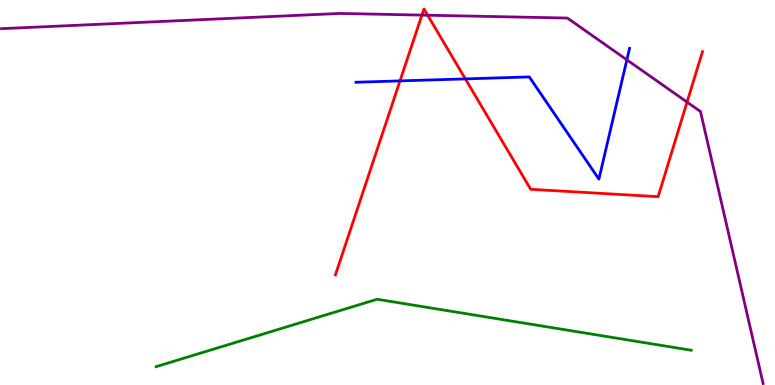[{'lines': ['blue', 'red'], 'intersections': [{'x': 5.16, 'y': 7.9}, {'x': 6.0, 'y': 7.95}]}, {'lines': ['green', 'red'], 'intersections': []}, {'lines': ['purple', 'red'], 'intersections': [{'x': 5.44, 'y': 9.61}, {'x': 5.52, 'y': 9.6}, {'x': 8.87, 'y': 7.35}]}, {'lines': ['blue', 'green'], 'intersections': []}, {'lines': ['blue', 'purple'], 'intersections': [{'x': 8.09, 'y': 8.45}]}, {'lines': ['green', 'purple'], 'intersections': []}]